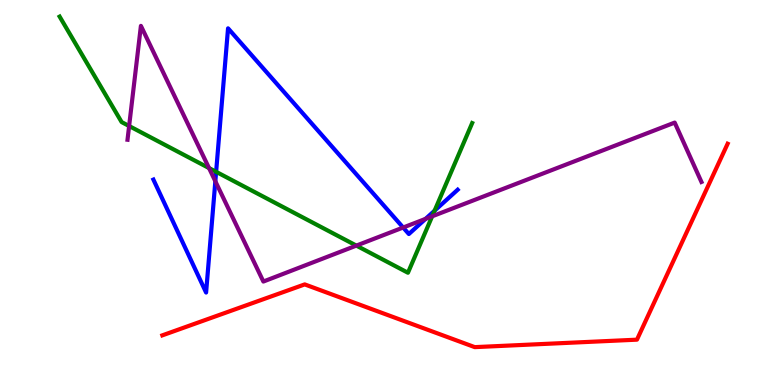[{'lines': ['blue', 'red'], 'intersections': []}, {'lines': ['green', 'red'], 'intersections': []}, {'lines': ['purple', 'red'], 'intersections': []}, {'lines': ['blue', 'green'], 'intersections': [{'x': 2.79, 'y': 5.54}, {'x': 5.61, 'y': 4.53}]}, {'lines': ['blue', 'purple'], 'intersections': [{'x': 2.78, 'y': 5.29}, {'x': 5.2, 'y': 4.09}, {'x': 5.49, 'y': 4.32}]}, {'lines': ['green', 'purple'], 'intersections': [{'x': 1.67, 'y': 6.73}, {'x': 2.7, 'y': 5.63}, {'x': 4.6, 'y': 3.62}, {'x': 5.58, 'y': 4.38}]}]